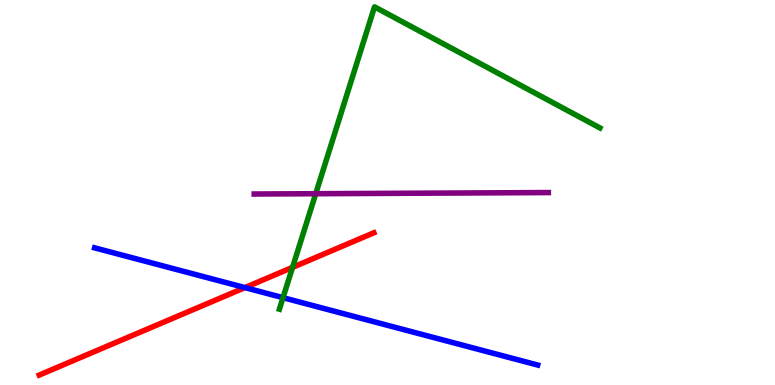[{'lines': ['blue', 'red'], 'intersections': [{'x': 3.16, 'y': 2.53}]}, {'lines': ['green', 'red'], 'intersections': [{'x': 3.77, 'y': 3.06}]}, {'lines': ['purple', 'red'], 'intersections': []}, {'lines': ['blue', 'green'], 'intersections': [{'x': 3.65, 'y': 2.27}]}, {'lines': ['blue', 'purple'], 'intersections': []}, {'lines': ['green', 'purple'], 'intersections': [{'x': 4.07, 'y': 4.97}]}]